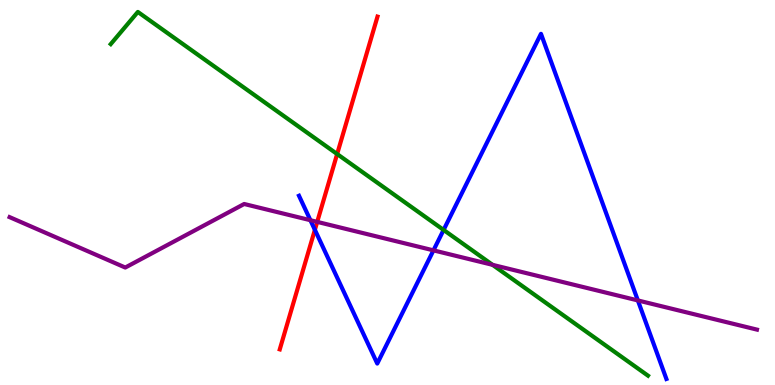[{'lines': ['blue', 'red'], 'intersections': [{'x': 4.06, 'y': 4.03}]}, {'lines': ['green', 'red'], 'intersections': [{'x': 4.35, 'y': 6.0}]}, {'lines': ['purple', 'red'], 'intersections': [{'x': 4.09, 'y': 4.24}]}, {'lines': ['blue', 'green'], 'intersections': [{'x': 5.72, 'y': 4.03}]}, {'lines': ['blue', 'purple'], 'intersections': [{'x': 4.01, 'y': 4.28}, {'x': 5.59, 'y': 3.5}, {'x': 8.23, 'y': 2.2}]}, {'lines': ['green', 'purple'], 'intersections': [{'x': 6.36, 'y': 3.12}]}]